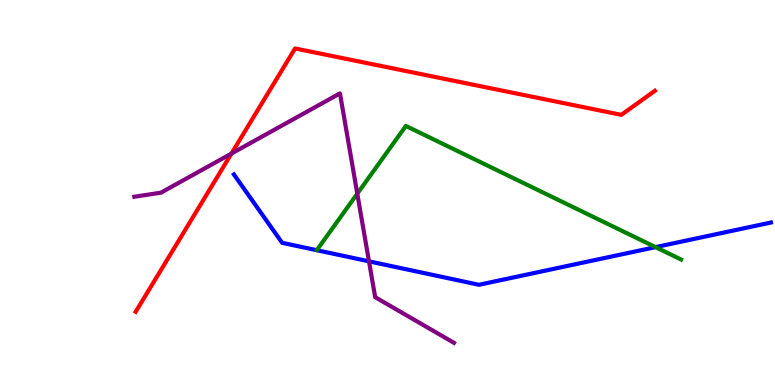[{'lines': ['blue', 'red'], 'intersections': []}, {'lines': ['green', 'red'], 'intersections': []}, {'lines': ['purple', 'red'], 'intersections': [{'x': 2.99, 'y': 6.01}]}, {'lines': ['blue', 'green'], 'intersections': [{'x': 8.46, 'y': 3.58}]}, {'lines': ['blue', 'purple'], 'intersections': [{'x': 4.76, 'y': 3.21}]}, {'lines': ['green', 'purple'], 'intersections': [{'x': 4.61, 'y': 4.97}]}]